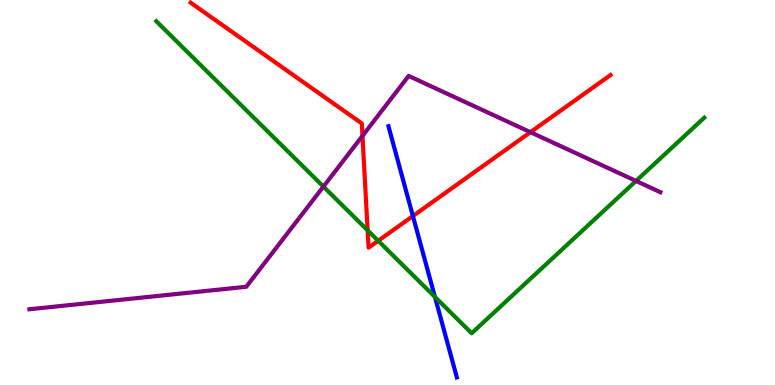[{'lines': ['blue', 'red'], 'intersections': [{'x': 5.33, 'y': 4.39}]}, {'lines': ['green', 'red'], 'intersections': [{'x': 4.74, 'y': 4.02}, {'x': 4.88, 'y': 3.75}]}, {'lines': ['purple', 'red'], 'intersections': [{'x': 4.68, 'y': 6.47}, {'x': 6.84, 'y': 6.57}]}, {'lines': ['blue', 'green'], 'intersections': [{'x': 5.61, 'y': 2.29}]}, {'lines': ['blue', 'purple'], 'intersections': []}, {'lines': ['green', 'purple'], 'intersections': [{'x': 4.17, 'y': 5.15}, {'x': 8.21, 'y': 5.3}]}]